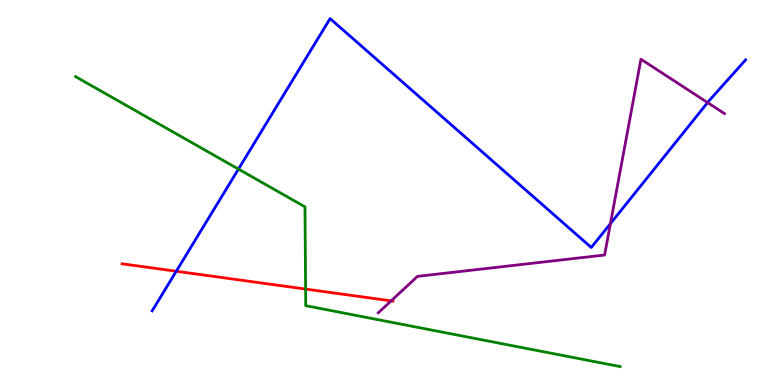[{'lines': ['blue', 'red'], 'intersections': [{'x': 2.27, 'y': 2.95}]}, {'lines': ['green', 'red'], 'intersections': [{'x': 3.94, 'y': 2.49}]}, {'lines': ['purple', 'red'], 'intersections': [{'x': 5.05, 'y': 2.19}]}, {'lines': ['blue', 'green'], 'intersections': [{'x': 3.08, 'y': 5.61}]}, {'lines': ['blue', 'purple'], 'intersections': [{'x': 7.88, 'y': 4.19}, {'x': 9.13, 'y': 7.34}]}, {'lines': ['green', 'purple'], 'intersections': []}]